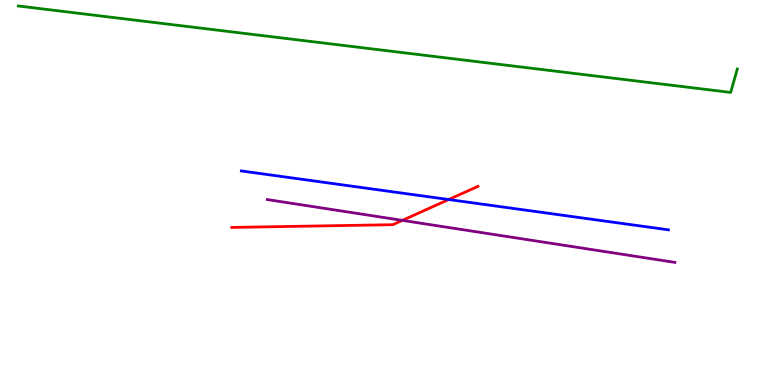[{'lines': ['blue', 'red'], 'intersections': [{'x': 5.79, 'y': 4.82}]}, {'lines': ['green', 'red'], 'intersections': []}, {'lines': ['purple', 'red'], 'intersections': [{'x': 5.19, 'y': 4.28}]}, {'lines': ['blue', 'green'], 'intersections': []}, {'lines': ['blue', 'purple'], 'intersections': []}, {'lines': ['green', 'purple'], 'intersections': []}]